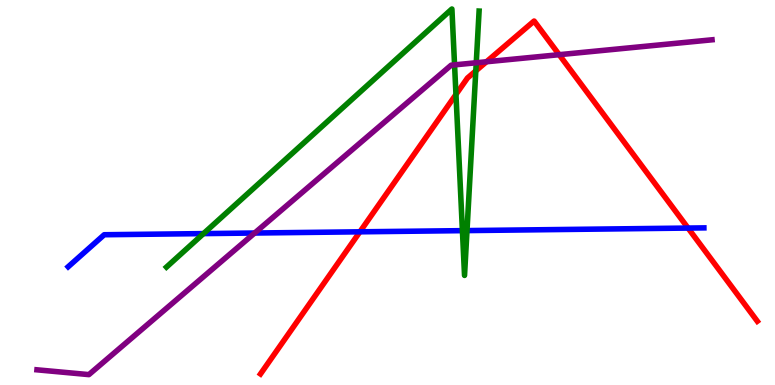[{'lines': ['blue', 'red'], 'intersections': [{'x': 4.64, 'y': 3.98}, {'x': 8.88, 'y': 4.08}]}, {'lines': ['green', 'red'], 'intersections': [{'x': 5.88, 'y': 7.55}, {'x': 6.14, 'y': 8.16}]}, {'lines': ['purple', 'red'], 'intersections': [{'x': 6.28, 'y': 8.4}, {'x': 7.21, 'y': 8.58}]}, {'lines': ['blue', 'green'], 'intersections': [{'x': 2.63, 'y': 3.93}, {'x': 5.97, 'y': 4.01}, {'x': 6.03, 'y': 4.01}]}, {'lines': ['blue', 'purple'], 'intersections': [{'x': 3.29, 'y': 3.95}]}, {'lines': ['green', 'purple'], 'intersections': [{'x': 5.87, 'y': 8.32}, {'x': 6.15, 'y': 8.37}]}]